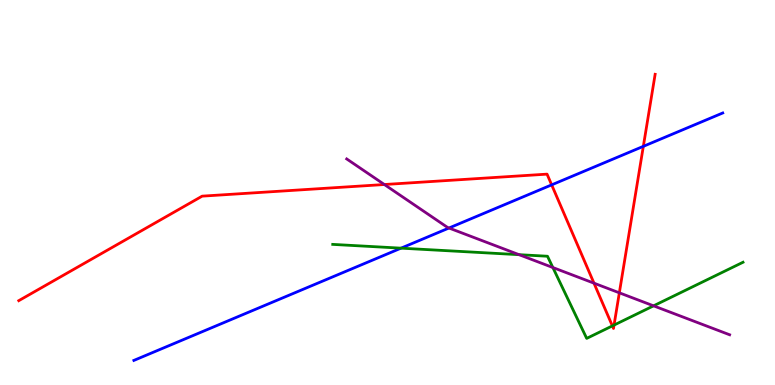[{'lines': ['blue', 'red'], 'intersections': [{'x': 7.12, 'y': 5.2}, {'x': 8.3, 'y': 6.2}]}, {'lines': ['green', 'red'], 'intersections': [{'x': 7.9, 'y': 1.54}, {'x': 7.92, 'y': 1.56}]}, {'lines': ['purple', 'red'], 'intersections': [{'x': 4.96, 'y': 5.21}, {'x': 7.66, 'y': 2.64}, {'x': 7.99, 'y': 2.39}]}, {'lines': ['blue', 'green'], 'intersections': [{'x': 5.17, 'y': 3.55}]}, {'lines': ['blue', 'purple'], 'intersections': [{'x': 5.79, 'y': 4.08}]}, {'lines': ['green', 'purple'], 'intersections': [{'x': 6.7, 'y': 3.39}, {'x': 7.13, 'y': 3.05}, {'x': 8.43, 'y': 2.06}]}]